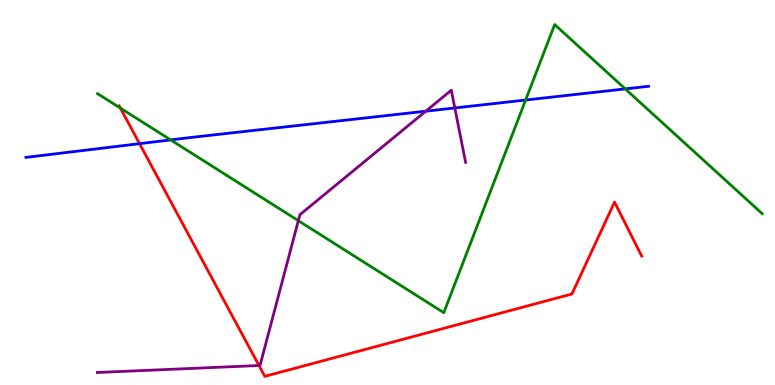[{'lines': ['blue', 'red'], 'intersections': [{'x': 1.8, 'y': 6.27}]}, {'lines': ['green', 'red'], 'intersections': [{'x': 1.55, 'y': 7.19}]}, {'lines': ['purple', 'red'], 'intersections': [{'x': 3.34, 'y': 0.506}]}, {'lines': ['blue', 'green'], 'intersections': [{'x': 2.2, 'y': 6.37}, {'x': 6.78, 'y': 7.4}, {'x': 8.07, 'y': 7.69}]}, {'lines': ['blue', 'purple'], 'intersections': [{'x': 5.49, 'y': 7.11}, {'x': 5.87, 'y': 7.2}]}, {'lines': ['green', 'purple'], 'intersections': [{'x': 3.85, 'y': 4.27}]}]